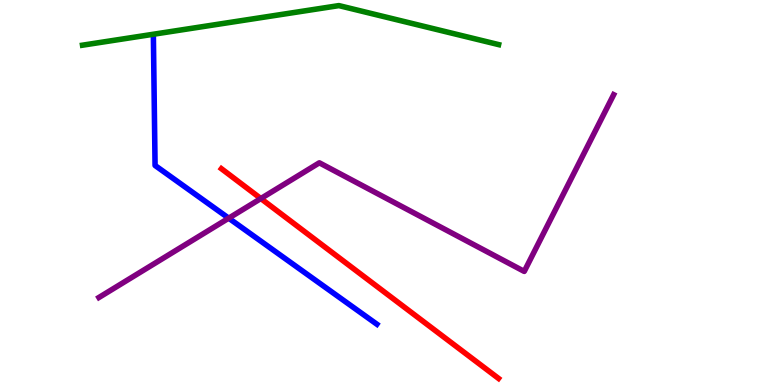[{'lines': ['blue', 'red'], 'intersections': []}, {'lines': ['green', 'red'], 'intersections': []}, {'lines': ['purple', 'red'], 'intersections': [{'x': 3.37, 'y': 4.84}]}, {'lines': ['blue', 'green'], 'intersections': []}, {'lines': ['blue', 'purple'], 'intersections': [{'x': 2.95, 'y': 4.33}]}, {'lines': ['green', 'purple'], 'intersections': []}]